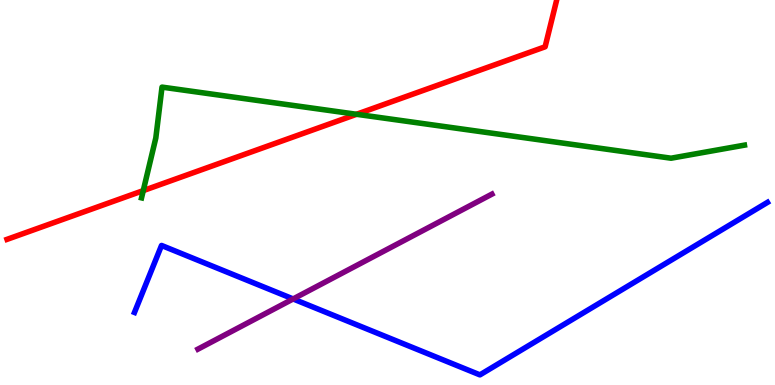[{'lines': ['blue', 'red'], 'intersections': []}, {'lines': ['green', 'red'], 'intersections': [{'x': 1.85, 'y': 5.05}, {'x': 4.6, 'y': 7.03}]}, {'lines': ['purple', 'red'], 'intersections': []}, {'lines': ['blue', 'green'], 'intersections': []}, {'lines': ['blue', 'purple'], 'intersections': [{'x': 3.78, 'y': 2.24}]}, {'lines': ['green', 'purple'], 'intersections': []}]